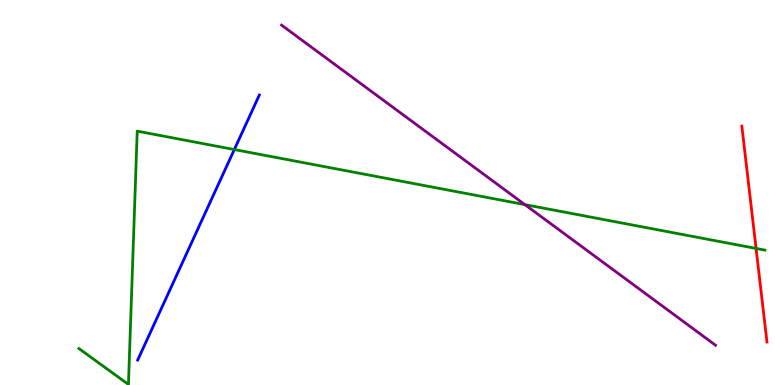[{'lines': ['blue', 'red'], 'intersections': []}, {'lines': ['green', 'red'], 'intersections': [{'x': 9.76, 'y': 3.55}]}, {'lines': ['purple', 'red'], 'intersections': []}, {'lines': ['blue', 'green'], 'intersections': [{'x': 3.02, 'y': 6.12}]}, {'lines': ['blue', 'purple'], 'intersections': []}, {'lines': ['green', 'purple'], 'intersections': [{'x': 6.77, 'y': 4.69}]}]